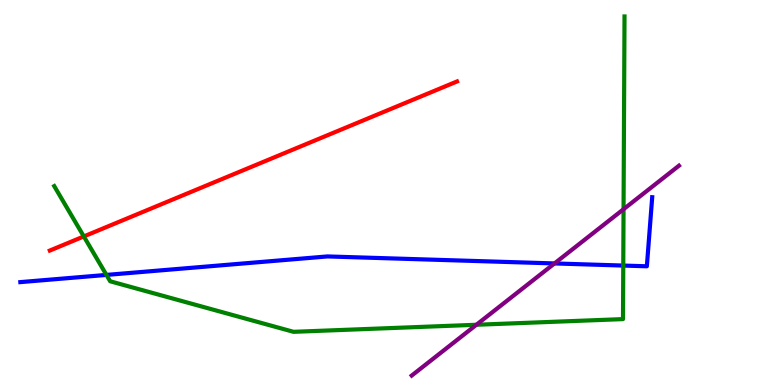[{'lines': ['blue', 'red'], 'intersections': []}, {'lines': ['green', 'red'], 'intersections': [{'x': 1.08, 'y': 3.86}]}, {'lines': ['purple', 'red'], 'intersections': []}, {'lines': ['blue', 'green'], 'intersections': [{'x': 1.37, 'y': 2.86}, {'x': 8.04, 'y': 3.1}]}, {'lines': ['blue', 'purple'], 'intersections': [{'x': 7.15, 'y': 3.16}]}, {'lines': ['green', 'purple'], 'intersections': [{'x': 6.15, 'y': 1.56}, {'x': 8.05, 'y': 4.57}]}]